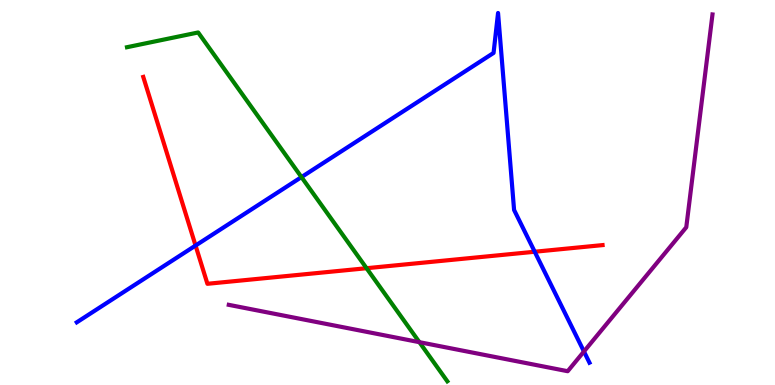[{'lines': ['blue', 'red'], 'intersections': [{'x': 2.52, 'y': 3.62}, {'x': 6.9, 'y': 3.46}]}, {'lines': ['green', 'red'], 'intersections': [{'x': 4.73, 'y': 3.03}]}, {'lines': ['purple', 'red'], 'intersections': []}, {'lines': ['blue', 'green'], 'intersections': [{'x': 3.89, 'y': 5.4}]}, {'lines': ['blue', 'purple'], 'intersections': [{'x': 7.53, 'y': 0.87}]}, {'lines': ['green', 'purple'], 'intersections': [{'x': 5.41, 'y': 1.11}]}]